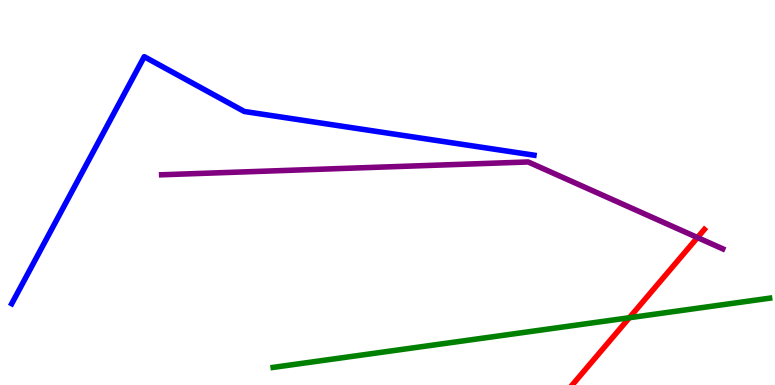[{'lines': ['blue', 'red'], 'intersections': []}, {'lines': ['green', 'red'], 'intersections': [{'x': 8.12, 'y': 1.75}]}, {'lines': ['purple', 'red'], 'intersections': [{'x': 9.0, 'y': 3.83}]}, {'lines': ['blue', 'green'], 'intersections': []}, {'lines': ['blue', 'purple'], 'intersections': []}, {'lines': ['green', 'purple'], 'intersections': []}]